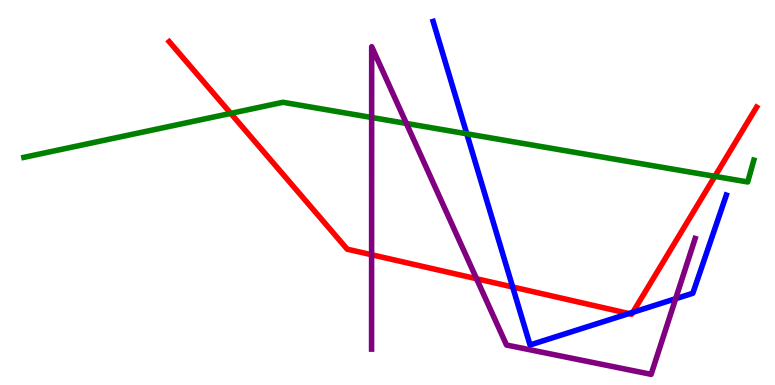[{'lines': ['blue', 'red'], 'intersections': [{'x': 6.62, 'y': 2.55}, {'x': 8.11, 'y': 1.86}, {'x': 8.17, 'y': 1.89}]}, {'lines': ['green', 'red'], 'intersections': [{'x': 2.98, 'y': 7.05}, {'x': 9.22, 'y': 5.42}]}, {'lines': ['purple', 'red'], 'intersections': [{'x': 4.79, 'y': 3.38}, {'x': 6.15, 'y': 2.76}]}, {'lines': ['blue', 'green'], 'intersections': [{'x': 6.02, 'y': 6.52}]}, {'lines': ['blue', 'purple'], 'intersections': [{'x': 8.72, 'y': 2.24}]}, {'lines': ['green', 'purple'], 'intersections': [{'x': 4.8, 'y': 6.95}, {'x': 5.24, 'y': 6.79}]}]